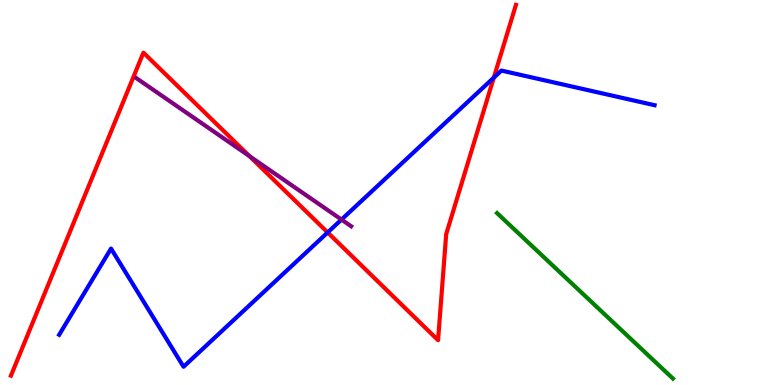[{'lines': ['blue', 'red'], 'intersections': [{'x': 4.23, 'y': 3.96}, {'x': 6.37, 'y': 7.98}]}, {'lines': ['green', 'red'], 'intersections': []}, {'lines': ['purple', 'red'], 'intersections': [{'x': 3.22, 'y': 5.94}]}, {'lines': ['blue', 'green'], 'intersections': []}, {'lines': ['blue', 'purple'], 'intersections': [{'x': 4.41, 'y': 4.3}]}, {'lines': ['green', 'purple'], 'intersections': []}]